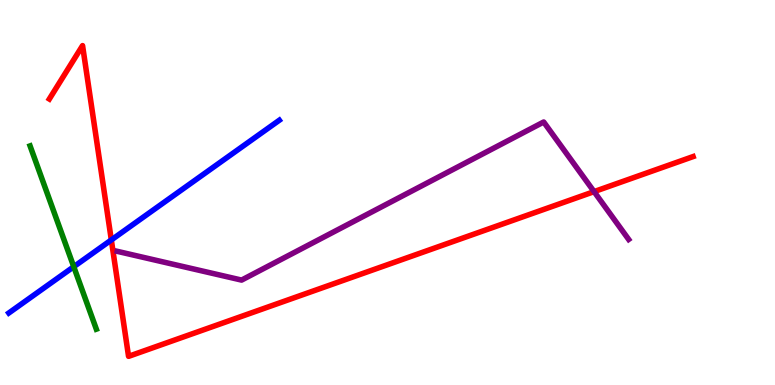[{'lines': ['blue', 'red'], 'intersections': [{'x': 1.44, 'y': 3.77}]}, {'lines': ['green', 'red'], 'intersections': []}, {'lines': ['purple', 'red'], 'intersections': [{'x': 7.67, 'y': 5.02}]}, {'lines': ['blue', 'green'], 'intersections': [{'x': 0.952, 'y': 3.07}]}, {'lines': ['blue', 'purple'], 'intersections': []}, {'lines': ['green', 'purple'], 'intersections': []}]